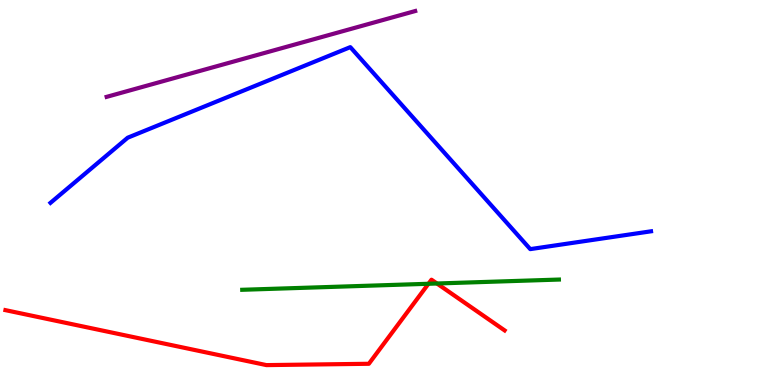[{'lines': ['blue', 'red'], 'intersections': []}, {'lines': ['green', 'red'], 'intersections': [{'x': 5.53, 'y': 2.63}, {'x': 5.64, 'y': 2.64}]}, {'lines': ['purple', 'red'], 'intersections': []}, {'lines': ['blue', 'green'], 'intersections': []}, {'lines': ['blue', 'purple'], 'intersections': []}, {'lines': ['green', 'purple'], 'intersections': []}]